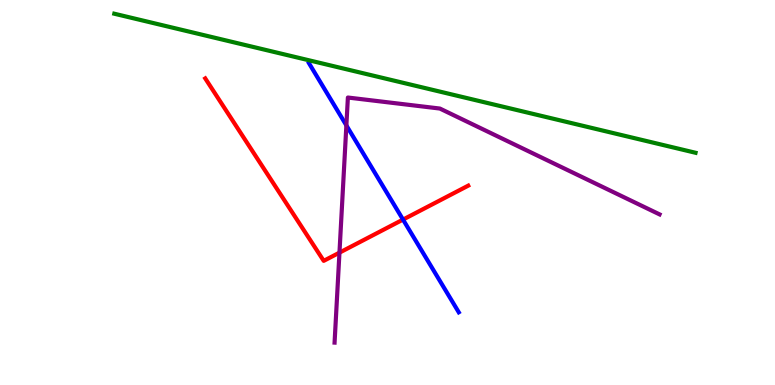[{'lines': ['blue', 'red'], 'intersections': [{'x': 5.2, 'y': 4.3}]}, {'lines': ['green', 'red'], 'intersections': []}, {'lines': ['purple', 'red'], 'intersections': [{'x': 4.38, 'y': 3.44}]}, {'lines': ['blue', 'green'], 'intersections': []}, {'lines': ['blue', 'purple'], 'intersections': [{'x': 4.47, 'y': 6.74}]}, {'lines': ['green', 'purple'], 'intersections': []}]